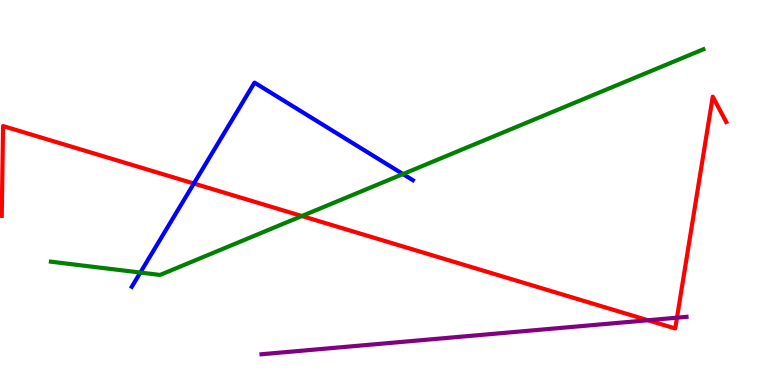[{'lines': ['blue', 'red'], 'intersections': [{'x': 2.5, 'y': 5.23}]}, {'lines': ['green', 'red'], 'intersections': [{'x': 3.9, 'y': 4.39}]}, {'lines': ['purple', 'red'], 'intersections': [{'x': 8.36, 'y': 1.68}, {'x': 8.74, 'y': 1.75}]}, {'lines': ['blue', 'green'], 'intersections': [{'x': 1.81, 'y': 2.92}, {'x': 5.2, 'y': 5.48}]}, {'lines': ['blue', 'purple'], 'intersections': []}, {'lines': ['green', 'purple'], 'intersections': []}]